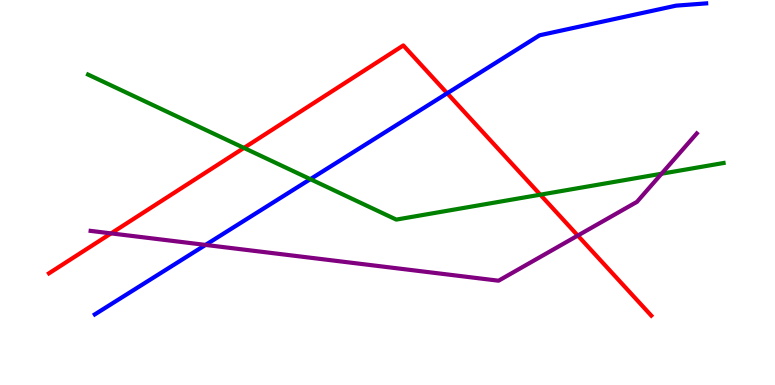[{'lines': ['blue', 'red'], 'intersections': [{'x': 5.77, 'y': 7.58}]}, {'lines': ['green', 'red'], 'intersections': [{'x': 3.15, 'y': 6.16}, {'x': 6.97, 'y': 4.94}]}, {'lines': ['purple', 'red'], 'intersections': [{'x': 1.43, 'y': 3.94}, {'x': 7.46, 'y': 3.88}]}, {'lines': ['blue', 'green'], 'intersections': [{'x': 4.0, 'y': 5.35}]}, {'lines': ['blue', 'purple'], 'intersections': [{'x': 2.65, 'y': 3.64}]}, {'lines': ['green', 'purple'], 'intersections': [{'x': 8.54, 'y': 5.49}]}]